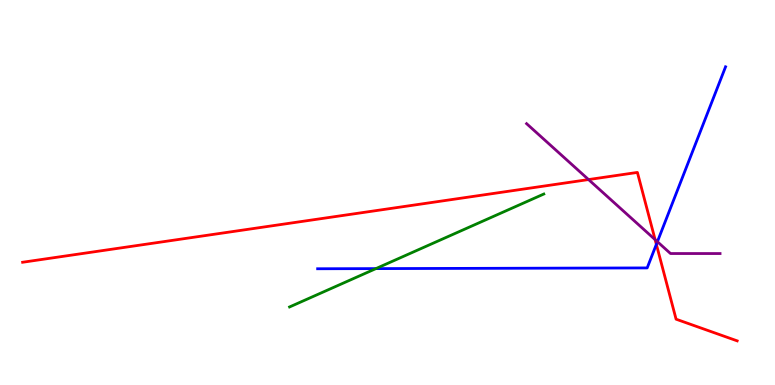[{'lines': ['blue', 'red'], 'intersections': [{'x': 8.47, 'y': 3.65}]}, {'lines': ['green', 'red'], 'intersections': []}, {'lines': ['purple', 'red'], 'intersections': [{'x': 7.59, 'y': 5.34}, {'x': 8.45, 'y': 3.78}]}, {'lines': ['blue', 'green'], 'intersections': [{'x': 4.85, 'y': 3.02}]}, {'lines': ['blue', 'purple'], 'intersections': [{'x': 8.48, 'y': 3.72}]}, {'lines': ['green', 'purple'], 'intersections': []}]